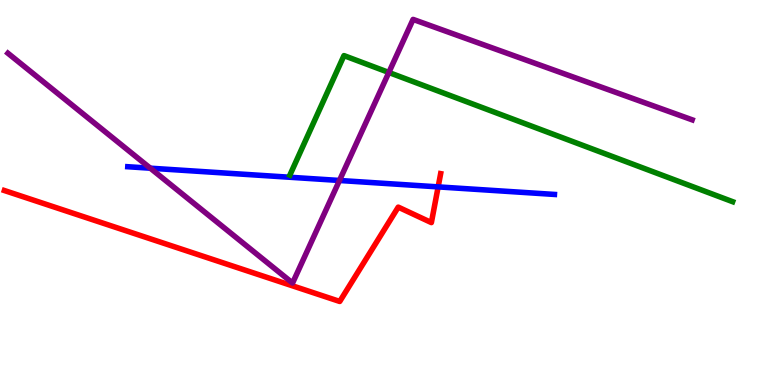[{'lines': ['blue', 'red'], 'intersections': [{'x': 5.65, 'y': 5.15}]}, {'lines': ['green', 'red'], 'intersections': []}, {'lines': ['purple', 'red'], 'intersections': []}, {'lines': ['blue', 'green'], 'intersections': []}, {'lines': ['blue', 'purple'], 'intersections': [{'x': 1.94, 'y': 5.63}, {'x': 4.38, 'y': 5.31}]}, {'lines': ['green', 'purple'], 'intersections': [{'x': 5.02, 'y': 8.12}]}]